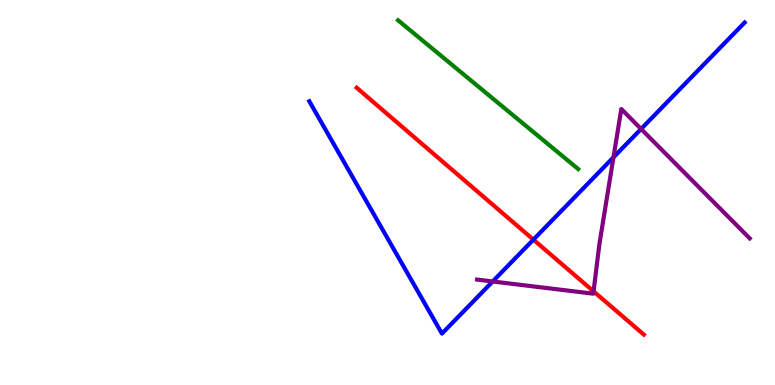[{'lines': ['blue', 'red'], 'intersections': [{'x': 6.88, 'y': 3.78}]}, {'lines': ['green', 'red'], 'intersections': []}, {'lines': ['purple', 'red'], 'intersections': [{'x': 7.66, 'y': 2.43}]}, {'lines': ['blue', 'green'], 'intersections': []}, {'lines': ['blue', 'purple'], 'intersections': [{'x': 6.36, 'y': 2.69}, {'x': 7.92, 'y': 5.91}, {'x': 8.27, 'y': 6.65}]}, {'lines': ['green', 'purple'], 'intersections': []}]